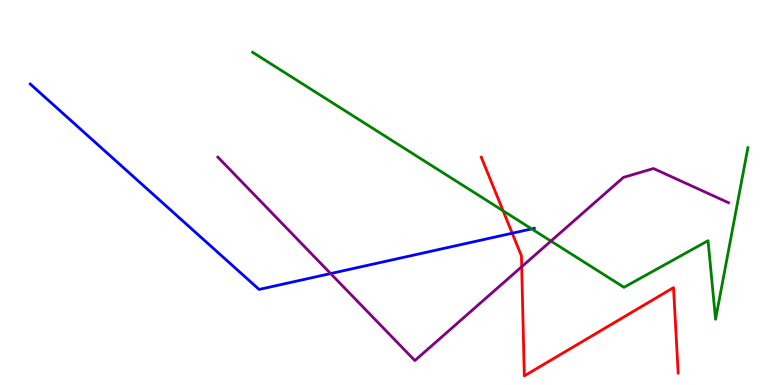[{'lines': ['blue', 'red'], 'intersections': [{'x': 6.61, 'y': 3.94}]}, {'lines': ['green', 'red'], 'intersections': [{'x': 6.49, 'y': 4.52}]}, {'lines': ['purple', 'red'], 'intersections': [{'x': 6.73, 'y': 3.07}]}, {'lines': ['blue', 'green'], 'intersections': [{'x': 6.86, 'y': 4.05}]}, {'lines': ['blue', 'purple'], 'intersections': [{'x': 4.27, 'y': 2.89}]}, {'lines': ['green', 'purple'], 'intersections': [{'x': 7.11, 'y': 3.74}]}]